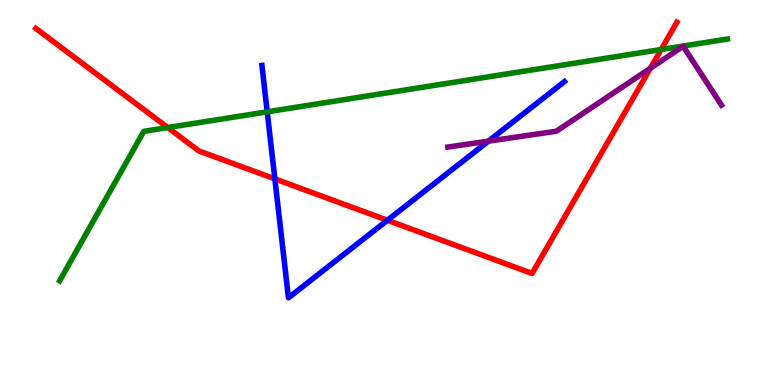[{'lines': ['blue', 'red'], 'intersections': [{'x': 3.55, 'y': 5.35}, {'x': 5.0, 'y': 4.28}]}, {'lines': ['green', 'red'], 'intersections': [{'x': 2.16, 'y': 6.69}, {'x': 8.53, 'y': 8.71}]}, {'lines': ['purple', 'red'], 'intersections': [{'x': 8.39, 'y': 8.23}]}, {'lines': ['blue', 'green'], 'intersections': [{'x': 3.45, 'y': 7.1}]}, {'lines': ['blue', 'purple'], 'intersections': [{'x': 6.3, 'y': 6.33}]}, {'lines': ['green', 'purple'], 'intersections': []}]